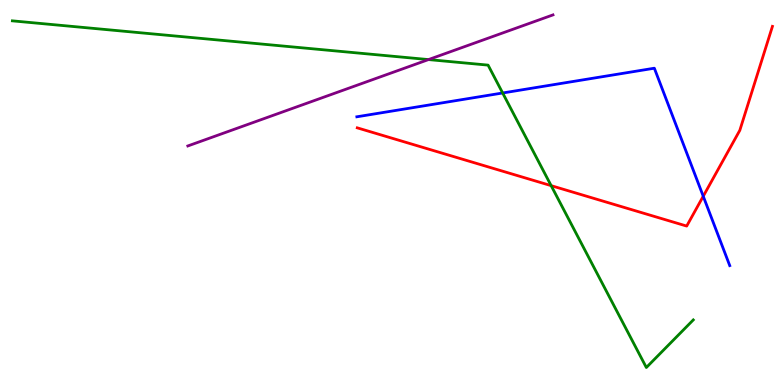[{'lines': ['blue', 'red'], 'intersections': [{'x': 9.07, 'y': 4.9}]}, {'lines': ['green', 'red'], 'intersections': [{'x': 7.11, 'y': 5.18}]}, {'lines': ['purple', 'red'], 'intersections': []}, {'lines': ['blue', 'green'], 'intersections': [{'x': 6.49, 'y': 7.58}]}, {'lines': ['blue', 'purple'], 'intersections': []}, {'lines': ['green', 'purple'], 'intersections': [{'x': 5.53, 'y': 8.45}]}]